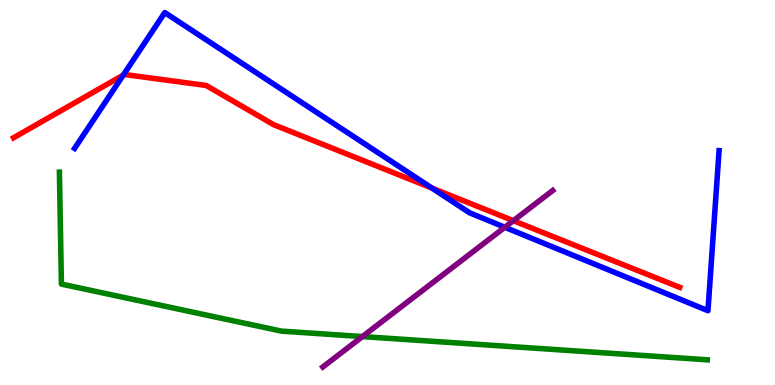[{'lines': ['blue', 'red'], 'intersections': [{'x': 1.59, 'y': 8.05}, {'x': 5.57, 'y': 5.11}]}, {'lines': ['green', 'red'], 'intersections': []}, {'lines': ['purple', 'red'], 'intersections': [{'x': 6.62, 'y': 4.27}]}, {'lines': ['blue', 'green'], 'intersections': []}, {'lines': ['blue', 'purple'], 'intersections': [{'x': 6.51, 'y': 4.1}]}, {'lines': ['green', 'purple'], 'intersections': [{'x': 4.68, 'y': 1.26}]}]